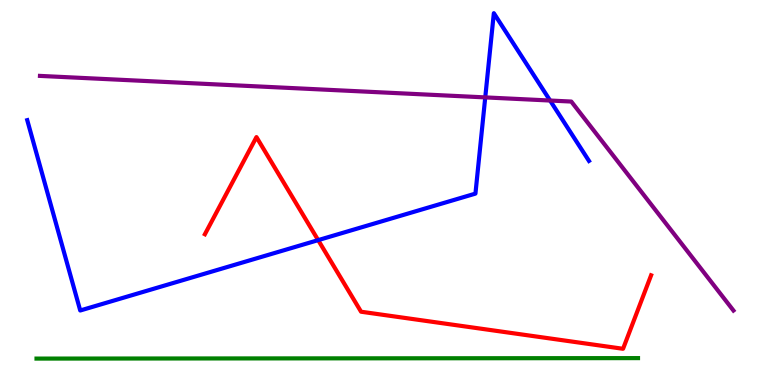[{'lines': ['blue', 'red'], 'intersections': [{'x': 4.11, 'y': 3.76}]}, {'lines': ['green', 'red'], 'intersections': []}, {'lines': ['purple', 'red'], 'intersections': []}, {'lines': ['blue', 'green'], 'intersections': []}, {'lines': ['blue', 'purple'], 'intersections': [{'x': 6.26, 'y': 7.47}, {'x': 7.1, 'y': 7.39}]}, {'lines': ['green', 'purple'], 'intersections': []}]